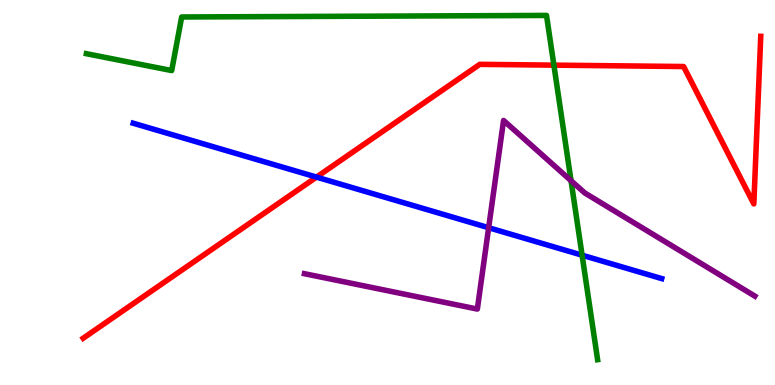[{'lines': ['blue', 'red'], 'intersections': [{'x': 4.08, 'y': 5.4}]}, {'lines': ['green', 'red'], 'intersections': [{'x': 7.15, 'y': 8.31}]}, {'lines': ['purple', 'red'], 'intersections': []}, {'lines': ['blue', 'green'], 'intersections': [{'x': 7.51, 'y': 3.37}]}, {'lines': ['blue', 'purple'], 'intersections': [{'x': 6.31, 'y': 4.09}]}, {'lines': ['green', 'purple'], 'intersections': [{'x': 7.37, 'y': 5.31}]}]